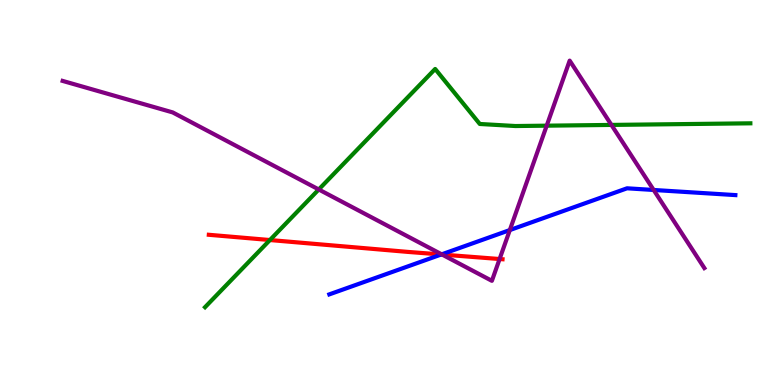[{'lines': ['blue', 'red'], 'intersections': [{'x': 5.69, 'y': 3.39}]}, {'lines': ['green', 'red'], 'intersections': [{'x': 3.48, 'y': 3.77}]}, {'lines': ['purple', 'red'], 'intersections': [{'x': 5.7, 'y': 3.39}, {'x': 6.45, 'y': 3.27}]}, {'lines': ['blue', 'green'], 'intersections': []}, {'lines': ['blue', 'purple'], 'intersections': [{'x': 5.7, 'y': 3.39}, {'x': 6.58, 'y': 4.02}, {'x': 8.43, 'y': 5.07}]}, {'lines': ['green', 'purple'], 'intersections': [{'x': 4.11, 'y': 5.08}, {'x': 7.05, 'y': 6.74}, {'x': 7.89, 'y': 6.76}]}]